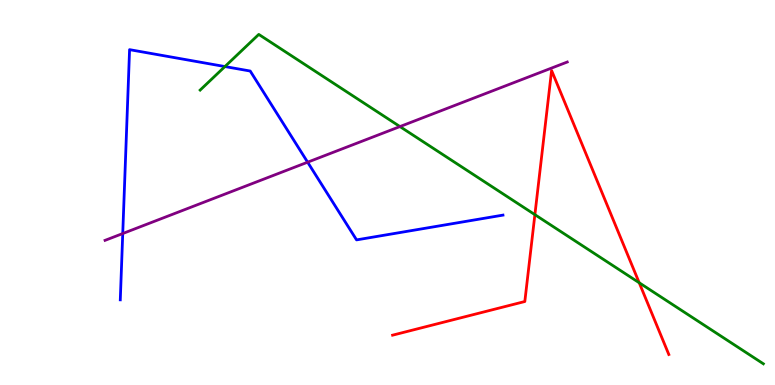[{'lines': ['blue', 'red'], 'intersections': []}, {'lines': ['green', 'red'], 'intersections': [{'x': 6.9, 'y': 4.42}, {'x': 8.25, 'y': 2.66}]}, {'lines': ['purple', 'red'], 'intersections': []}, {'lines': ['blue', 'green'], 'intersections': [{'x': 2.9, 'y': 8.27}]}, {'lines': ['blue', 'purple'], 'intersections': [{'x': 1.58, 'y': 3.93}, {'x': 3.97, 'y': 5.79}]}, {'lines': ['green', 'purple'], 'intersections': [{'x': 5.16, 'y': 6.71}]}]